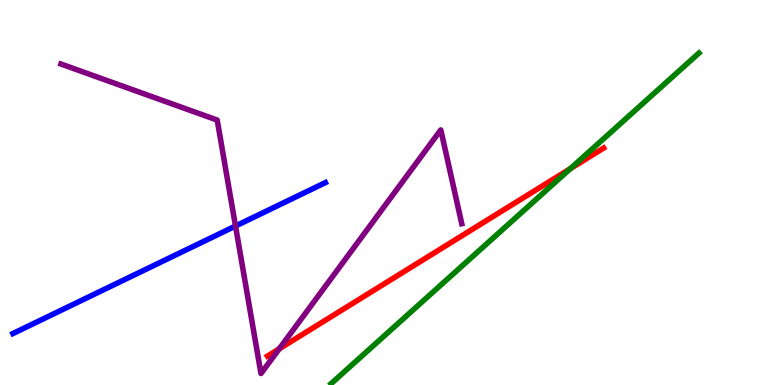[{'lines': ['blue', 'red'], 'intersections': []}, {'lines': ['green', 'red'], 'intersections': [{'x': 7.36, 'y': 5.62}]}, {'lines': ['purple', 'red'], 'intersections': [{'x': 3.6, 'y': 0.939}]}, {'lines': ['blue', 'green'], 'intersections': []}, {'lines': ['blue', 'purple'], 'intersections': [{'x': 3.04, 'y': 4.13}]}, {'lines': ['green', 'purple'], 'intersections': []}]